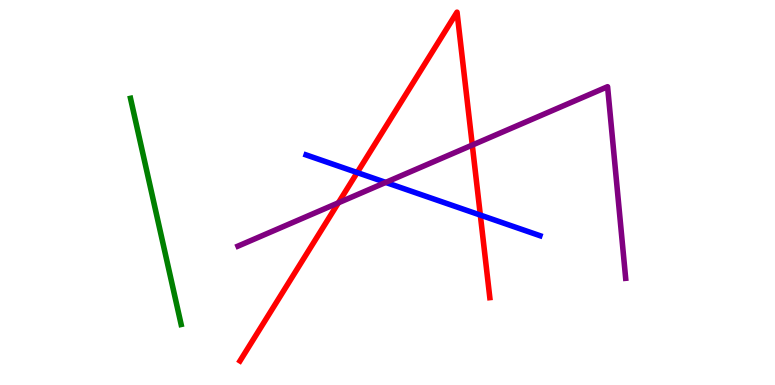[{'lines': ['blue', 'red'], 'intersections': [{'x': 4.61, 'y': 5.52}, {'x': 6.2, 'y': 4.41}]}, {'lines': ['green', 'red'], 'intersections': []}, {'lines': ['purple', 'red'], 'intersections': [{'x': 4.37, 'y': 4.73}, {'x': 6.09, 'y': 6.23}]}, {'lines': ['blue', 'green'], 'intersections': []}, {'lines': ['blue', 'purple'], 'intersections': [{'x': 4.98, 'y': 5.26}]}, {'lines': ['green', 'purple'], 'intersections': []}]